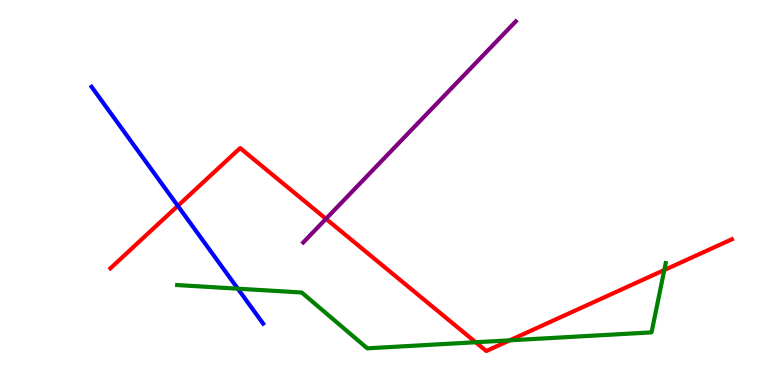[{'lines': ['blue', 'red'], 'intersections': [{'x': 2.29, 'y': 4.65}]}, {'lines': ['green', 'red'], 'intersections': [{'x': 6.14, 'y': 1.11}, {'x': 6.58, 'y': 1.16}, {'x': 8.57, 'y': 2.99}]}, {'lines': ['purple', 'red'], 'intersections': [{'x': 4.21, 'y': 4.32}]}, {'lines': ['blue', 'green'], 'intersections': [{'x': 3.07, 'y': 2.5}]}, {'lines': ['blue', 'purple'], 'intersections': []}, {'lines': ['green', 'purple'], 'intersections': []}]